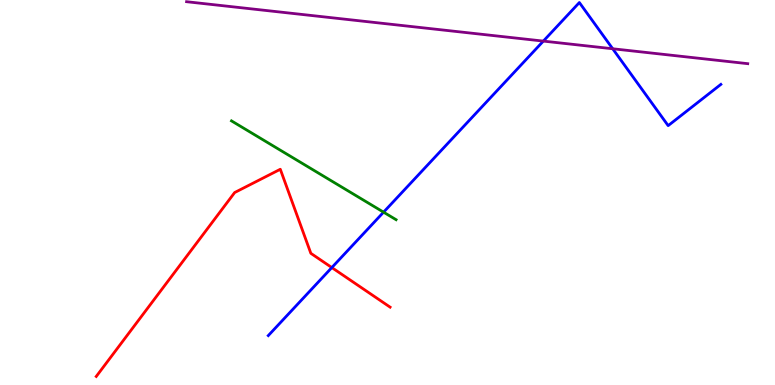[{'lines': ['blue', 'red'], 'intersections': [{'x': 4.28, 'y': 3.05}]}, {'lines': ['green', 'red'], 'intersections': []}, {'lines': ['purple', 'red'], 'intersections': []}, {'lines': ['blue', 'green'], 'intersections': [{'x': 4.95, 'y': 4.49}]}, {'lines': ['blue', 'purple'], 'intersections': [{'x': 7.01, 'y': 8.93}, {'x': 7.91, 'y': 8.73}]}, {'lines': ['green', 'purple'], 'intersections': []}]